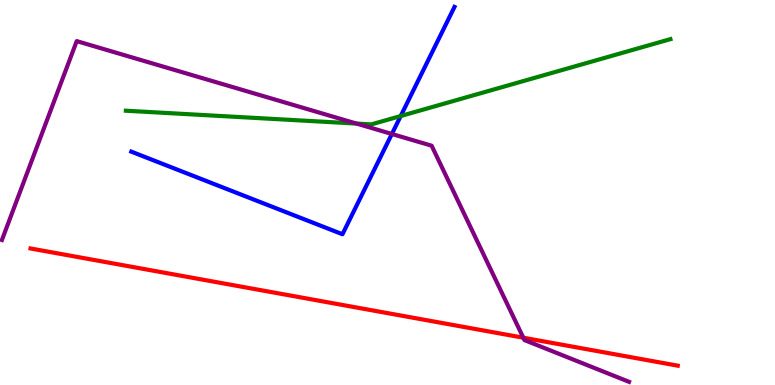[{'lines': ['blue', 'red'], 'intersections': []}, {'lines': ['green', 'red'], 'intersections': []}, {'lines': ['purple', 'red'], 'intersections': [{'x': 6.75, 'y': 1.23}]}, {'lines': ['blue', 'green'], 'intersections': [{'x': 5.17, 'y': 6.99}]}, {'lines': ['blue', 'purple'], 'intersections': [{'x': 5.06, 'y': 6.52}]}, {'lines': ['green', 'purple'], 'intersections': [{'x': 4.6, 'y': 6.79}]}]